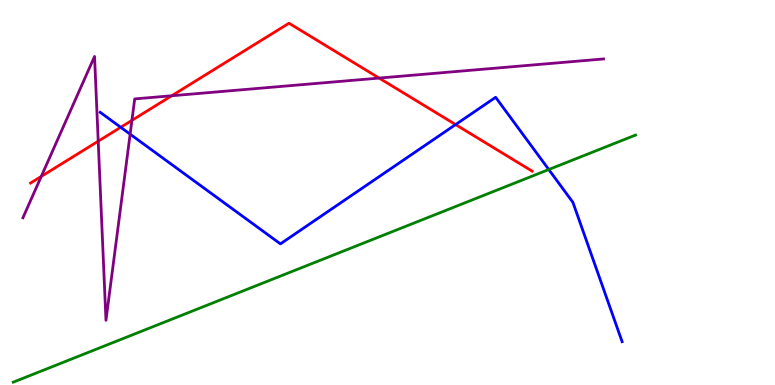[{'lines': ['blue', 'red'], 'intersections': [{'x': 1.56, 'y': 6.69}, {'x': 5.88, 'y': 6.76}]}, {'lines': ['green', 'red'], 'intersections': []}, {'lines': ['purple', 'red'], 'intersections': [{'x': 0.533, 'y': 5.42}, {'x': 1.27, 'y': 6.33}, {'x': 1.7, 'y': 6.87}, {'x': 2.22, 'y': 7.51}, {'x': 4.89, 'y': 7.97}]}, {'lines': ['blue', 'green'], 'intersections': [{'x': 7.08, 'y': 5.6}]}, {'lines': ['blue', 'purple'], 'intersections': [{'x': 1.68, 'y': 6.52}]}, {'lines': ['green', 'purple'], 'intersections': []}]